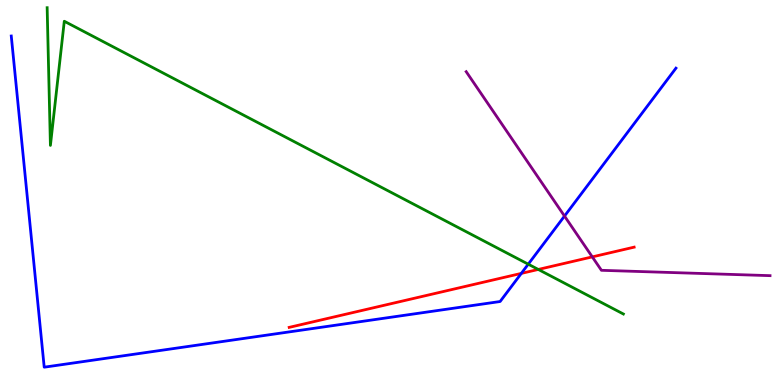[{'lines': ['blue', 'red'], 'intersections': [{'x': 6.73, 'y': 2.9}]}, {'lines': ['green', 'red'], 'intersections': [{'x': 6.95, 'y': 3.0}]}, {'lines': ['purple', 'red'], 'intersections': [{'x': 7.64, 'y': 3.33}]}, {'lines': ['blue', 'green'], 'intersections': [{'x': 6.82, 'y': 3.14}]}, {'lines': ['blue', 'purple'], 'intersections': [{'x': 7.28, 'y': 4.39}]}, {'lines': ['green', 'purple'], 'intersections': []}]